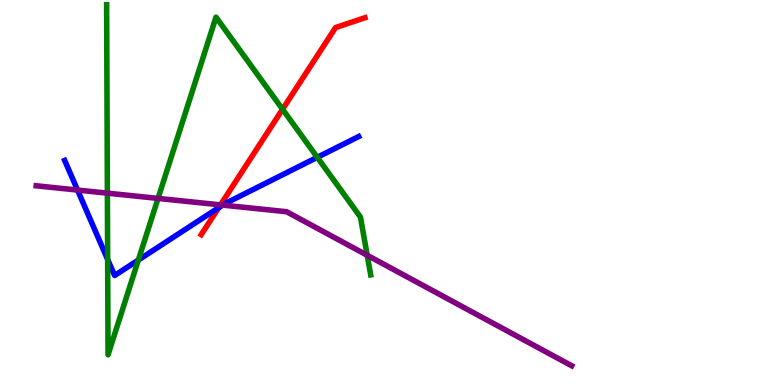[{'lines': ['blue', 'red'], 'intersections': [{'x': 2.82, 'y': 4.61}]}, {'lines': ['green', 'red'], 'intersections': [{'x': 3.65, 'y': 7.16}]}, {'lines': ['purple', 'red'], 'intersections': [{'x': 2.85, 'y': 4.68}]}, {'lines': ['blue', 'green'], 'intersections': [{'x': 1.39, 'y': 3.26}, {'x': 1.79, 'y': 3.25}, {'x': 4.09, 'y': 5.91}]}, {'lines': ['blue', 'purple'], 'intersections': [{'x': 1.0, 'y': 5.06}, {'x': 2.87, 'y': 4.67}]}, {'lines': ['green', 'purple'], 'intersections': [{'x': 1.39, 'y': 4.98}, {'x': 2.04, 'y': 4.85}, {'x': 4.74, 'y': 3.37}]}]